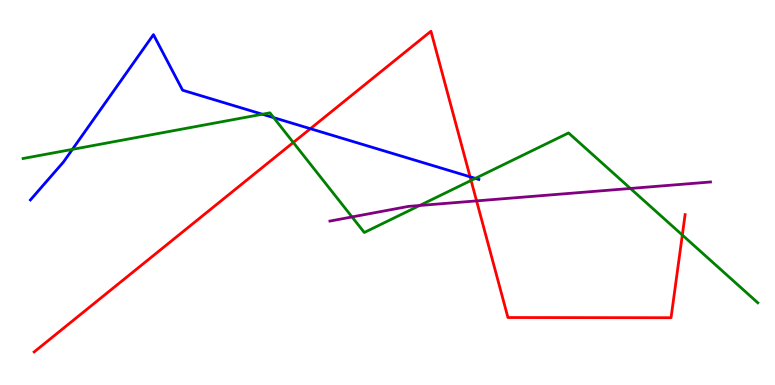[{'lines': ['blue', 'red'], 'intersections': [{'x': 4.0, 'y': 6.66}, {'x': 6.07, 'y': 5.41}]}, {'lines': ['green', 'red'], 'intersections': [{'x': 3.78, 'y': 6.3}, {'x': 6.08, 'y': 5.31}, {'x': 8.8, 'y': 3.89}]}, {'lines': ['purple', 'red'], 'intersections': [{'x': 6.15, 'y': 4.78}]}, {'lines': ['blue', 'green'], 'intersections': [{'x': 0.934, 'y': 6.12}, {'x': 3.39, 'y': 7.03}, {'x': 3.53, 'y': 6.94}, {'x': 6.13, 'y': 5.37}]}, {'lines': ['blue', 'purple'], 'intersections': []}, {'lines': ['green', 'purple'], 'intersections': [{'x': 4.54, 'y': 4.37}, {'x': 5.42, 'y': 4.66}, {'x': 8.13, 'y': 5.11}]}]